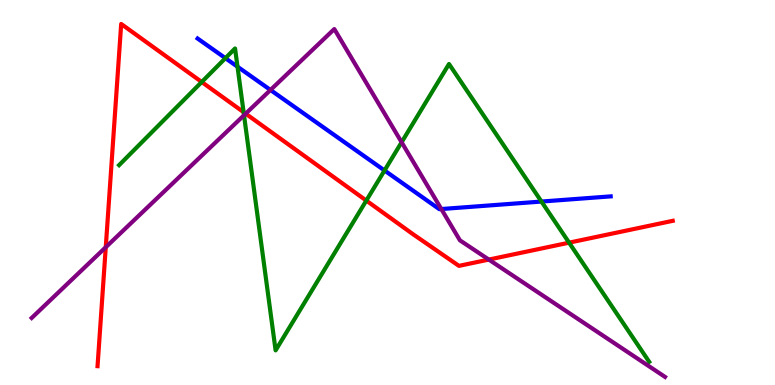[{'lines': ['blue', 'red'], 'intersections': []}, {'lines': ['green', 'red'], 'intersections': [{'x': 2.6, 'y': 7.87}, {'x': 3.14, 'y': 7.09}, {'x': 4.73, 'y': 4.79}, {'x': 7.34, 'y': 3.7}]}, {'lines': ['purple', 'red'], 'intersections': [{'x': 1.36, 'y': 3.58}, {'x': 3.17, 'y': 7.05}, {'x': 6.31, 'y': 3.26}]}, {'lines': ['blue', 'green'], 'intersections': [{'x': 2.91, 'y': 8.49}, {'x': 3.06, 'y': 8.27}, {'x': 4.96, 'y': 5.57}, {'x': 6.99, 'y': 4.76}]}, {'lines': ['blue', 'purple'], 'intersections': [{'x': 3.49, 'y': 7.66}, {'x': 5.69, 'y': 4.57}]}, {'lines': ['green', 'purple'], 'intersections': [{'x': 3.15, 'y': 7.01}, {'x': 5.18, 'y': 6.31}]}]